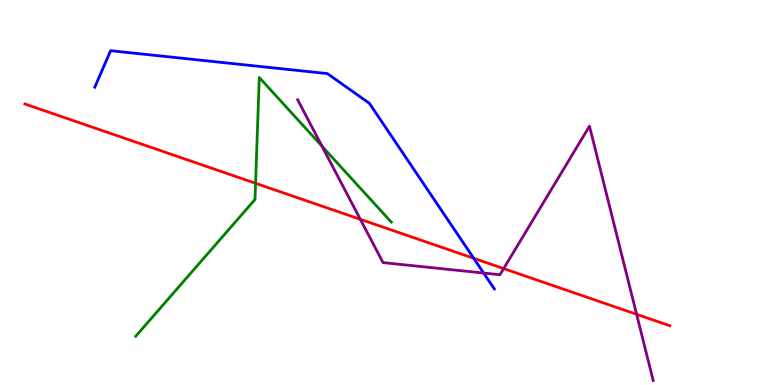[{'lines': ['blue', 'red'], 'intersections': [{'x': 6.11, 'y': 3.29}]}, {'lines': ['green', 'red'], 'intersections': [{'x': 3.3, 'y': 5.24}]}, {'lines': ['purple', 'red'], 'intersections': [{'x': 4.65, 'y': 4.3}, {'x': 6.5, 'y': 3.02}, {'x': 8.21, 'y': 1.84}]}, {'lines': ['blue', 'green'], 'intersections': []}, {'lines': ['blue', 'purple'], 'intersections': [{'x': 6.24, 'y': 2.91}]}, {'lines': ['green', 'purple'], 'intersections': [{'x': 4.15, 'y': 6.2}]}]